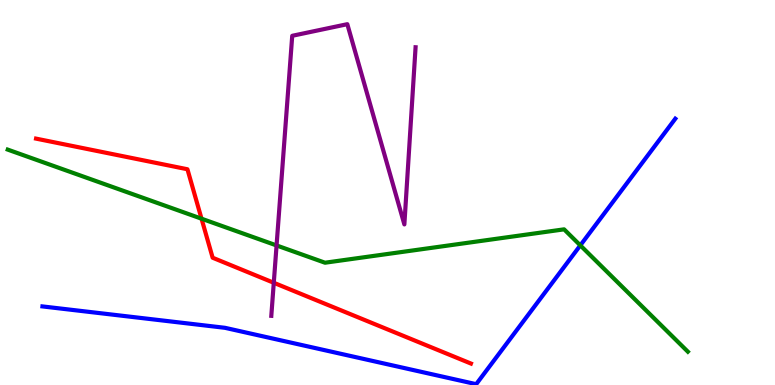[{'lines': ['blue', 'red'], 'intersections': []}, {'lines': ['green', 'red'], 'intersections': [{'x': 2.6, 'y': 4.32}]}, {'lines': ['purple', 'red'], 'intersections': [{'x': 3.53, 'y': 2.66}]}, {'lines': ['blue', 'green'], 'intersections': [{'x': 7.49, 'y': 3.63}]}, {'lines': ['blue', 'purple'], 'intersections': []}, {'lines': ['green', 'purple'], 'intersections': [{'x': 3.57, 'y': 3.62}]}]